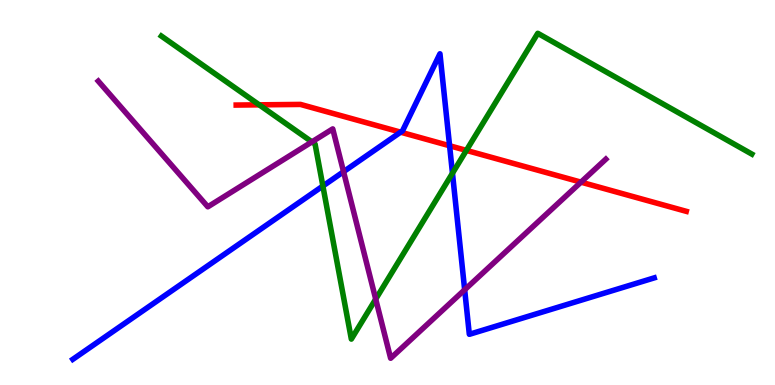[{'lines': ['blue', 'red'], 'intersections': [{'x': 5.17, 'y': 6.57}, {'x': 5.8, 'y': 6.21}]}, {'lines': ['green', 'red'], 'intersections': [{'x': 3.34, 'y': 7.28}, {'x': 6.02, 'y': 6.09}]}, {'lines': ['purple', 'red'], 'intersections': [{'x': 7.5, 'y': 5.27}]}, {'lines': ['blue', 'green'], 'intersections': [{'x': 4.17, 'y': 5.17}, {'x': 5.84, 'y': 5.5}]}, {'lines': ['blue', 'purple'], 'intersections': [{'x': 4.43, 'y': 5.54}, {'x': 6.0, 'y': 2.47}]}, {'lines': ['green', 'purple'], 'intersections': [{'x': 4.02, 'y': 6.31}, {'x': 4.85, 'y': 2.23}]}]